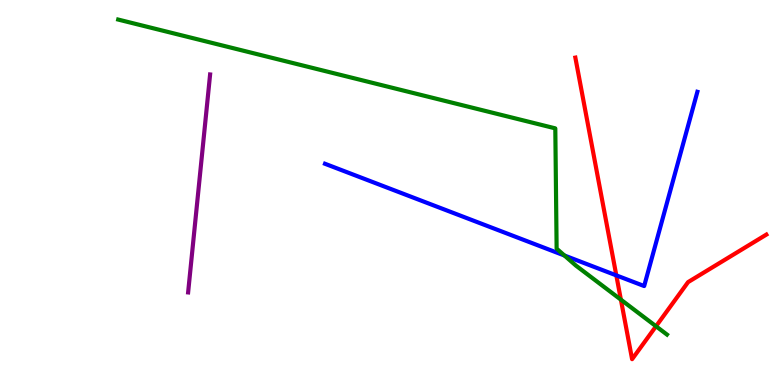[{'lines': ['blue', 'red'], 'intersections': [{'x': 7.95, 'y': 2.85}]}, {'lines': ['green', 'red'], 'intersections': [{'x': 8.01, 'y': 2.22}, {'x': 8.46, 'y': 1.53}]}, {'lines': ['purple', 'red'], 'intersections': []}, {'lines': ['blue', 'green'], 'intersections': [{'x': 7.28, 'y': 3.36}]}, {'lines': ['blue', 'purple'], 'intersections': []}, {'lines': ['green', 'purple'], 'intersections': []}]